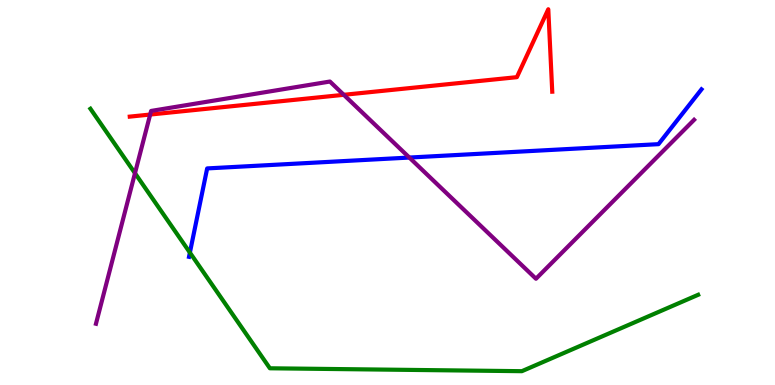[{'lines': ['blue', 'red'], 'intersections': []}, {'lines': ['green', 'red'], 'intersections': []}, {'lines': ['purple', 'red'], 'intersections': [{'x': 1.94, 'y': 7.02}, {'x': 4.44, 'y': 7.54}]}, {'lines': ['blue', 'green'], 'intersections': [{'x': 2.45, 'y': 3.44}]}, {'lines': ['blue', 'purple'], 'intersections': [{'x': 5.28, 'y': 5.91}]}, {'lines': ['green', 'purple'], 'intersections': [{'x': 1.74, 'y': 5.5}]}]